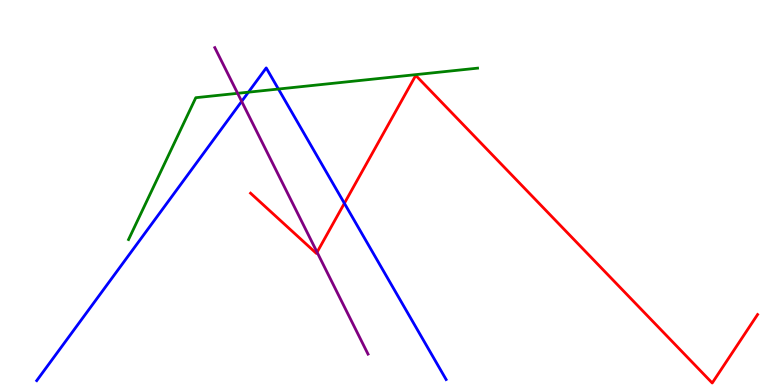[{'lines': ['blue', 'red'], 'intersections': [{'x': 4.44, 'y': 4.72}]}, {'lines': ['green', 'red'], 'intersections': []}, {'lines': ['purple', 'red'], 'intersections': [{'x': 4.09, 'y': 3.45}]}, {'lines': ['blue', 'green'], 'intersections': [{'x': 3.21, 'y': 7.61}, {'x': 3.59, 'y': 7.69}]}, {'lines': ['blue', 'purple'], 'intersections': [{'x': 3.12, 'y': 7.37}]}, {'lines': ['green', 'purple'], 'intersections': [{'x': 3.07, 'y': 7.58}]}]